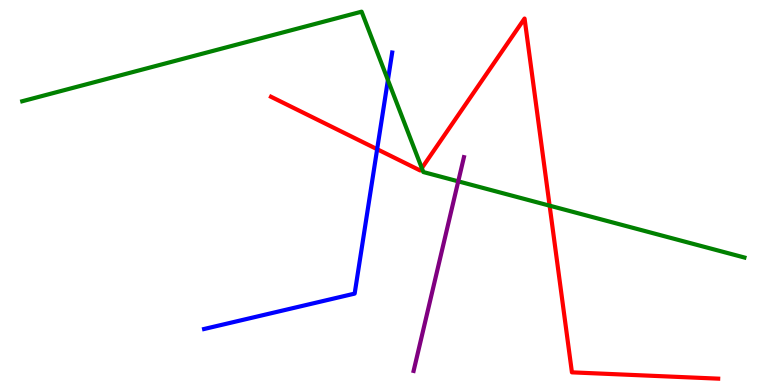[{'lines': ['blue', 'red'], 'intersections': [{'x': 4.87, 'y': 6.12}]}, {'lines': ['green', 'red'], 'intersections': [{'x': 5.44, 'y': 5.63}, {'x': 7.09, 'y': 4.66}]}, {'lines': ['purple', 'red'], 'intersections': []}, {'lines': ['blue', 'green'], 'intersections': [{'x': 5.01, 'y': 7.92}]}, {'lines': ['blue', 'purple'], 'intersections': []}, {'lines': ['green', 'purple'], 'intersections': [{'x': 5.91, 'y': 5.29}]}]